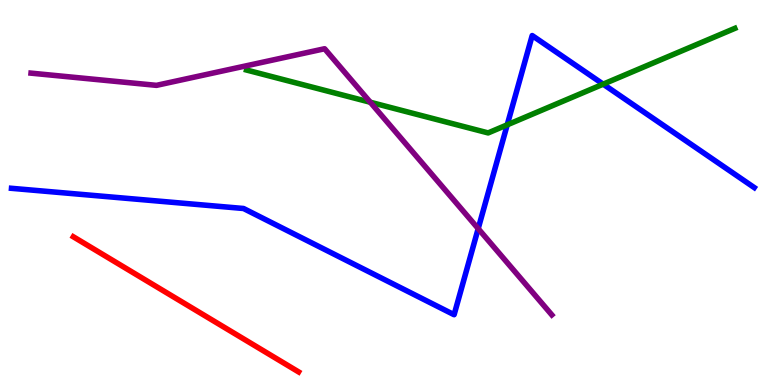[{'lines': ['blue', 'red'], 'intersections': []}, {'lines': ['green', 'red'], 'intersections': []}, {'lines': ['purple', 'red'], 'intersections': []}, {'lines': ['blue', 'green'], 'intersections': [{'x': 6.54, 'y': 6.76}, {'x': 7.78, 'y': 7.81}]}, {'lines': ['blue', 'purple'], 'intersections': [{'x': 6.17, 'y': 4.06}]}, {'lines': ['green', 'purple'], 'intersections': [{'x': 4.78, 'y': 7.34}]}]